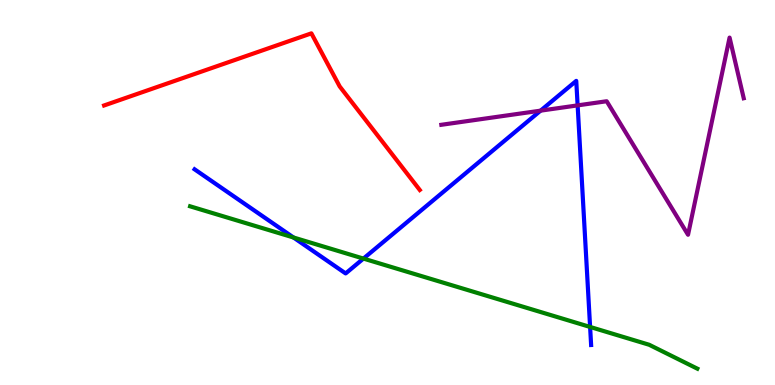[{'lines': ['blue', 'red'], 'intersections': []}, {'lines': ['green', 'red'], 'intersections': []}, {'lines': ['purple', 'red'], 'intersections': []}, {'lines': ['blue', 'green'], 'intersections': [{'x': 3.79, 'y': 3.83}, {'x': 4.69, 'y': 3.28}, {'x': 7.61, 'y': 1.51}]}, {'lines': ['blue', 'purple'], 'intersections': [{'x': 6.98, 'y': 7.13}, {'x': 7.45, 'y': 7.26}]}, {'lines': ['green', 'purple'], 'intersections': []}]